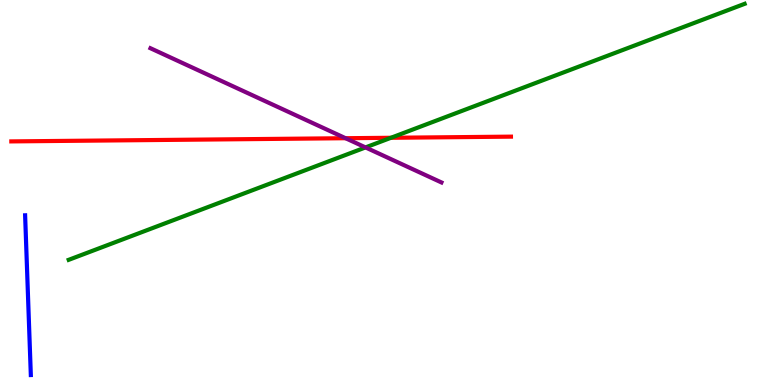[{'lines': ['blue', 'red'], 'intersections': []}, {'lines': ['green', 'red'], 'intersections': [{'x': 5.04, 'y': 6.42}]}, {'lines': ['purple', 'red'], 'intersections': [{'x': 4.46, 'y': 6.41}]}, {'lines': ['blue', 'green'], 'intersections': []}, {'lines': ['blue', 'purple'], 'intersections': []}, {'lines': ['green', 'purple'], 'intersections': [{'x': 4.72, 'y': 6.17}]}]